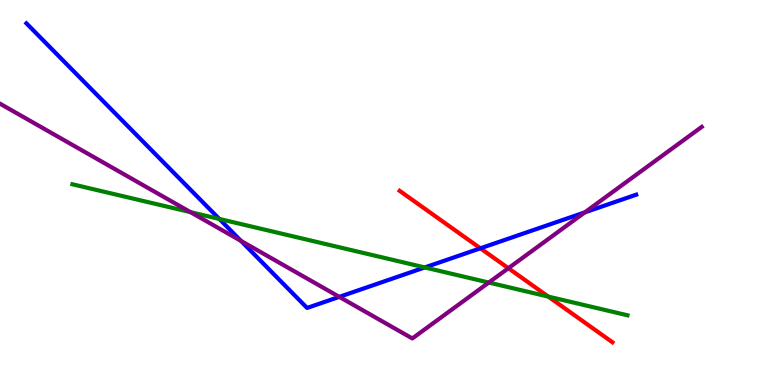[{'lines': ['blue', 'red'], 'intersections': [{'x': 6.2, 'y': 3.55}]}, {'lines': ['green', 'red'], 'intersections': [{'x': 7.07, 'y': 2.3}]}, {'lines': ['purple', 'red'], 'intersections': [{'x': 6.56, 'y': 3.03}]}, {'lines': ['blue', 'green'], 'intersections': [{'x': 2.83, 'y': 4.31}, {'x': 5.48, 'y': 3.05}]}, {'lines': ['blue', 'purple'], 'intersections': [{'x': 3.11, 'y': 3.74}, {'x': 4.38, 'y': 2.29}, {'x': 7.55, 'y': 4.48}]}, {'lines': ['green', 'purple'], 'intersections': [{'x': 2.46, 'y': 4.49}, {'x': 6.31, 'y': 2.66}]}]